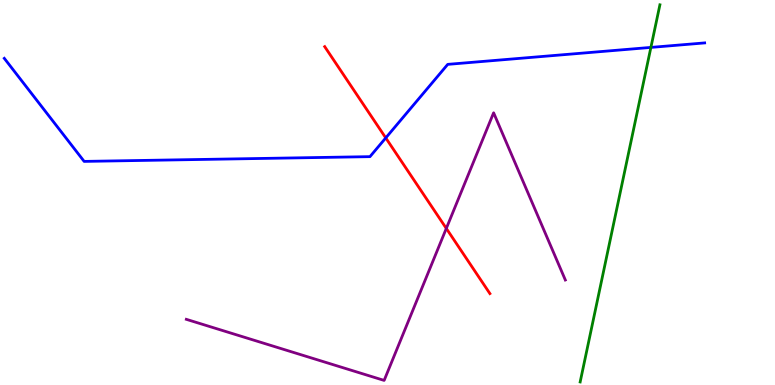[{'lines': ['blue', 'red'], 'intersections': [{'x': 4.98, 'y': 6.42}]}, {'lines': ['green', 'red'], 'intersections': []}, {'lines': ['purple', 'red'], 'intersections': [{'x': 5.76, 'y': 4.07}]}, {'lines': ['blue', 'green'], 'intersections': [{'x': 8.4, 'y': 8.77}]}, {'lines': ['blue', 'purple'], 'intersections': []}, {'lines': ['green', 'purple'], 'intersections': []}]